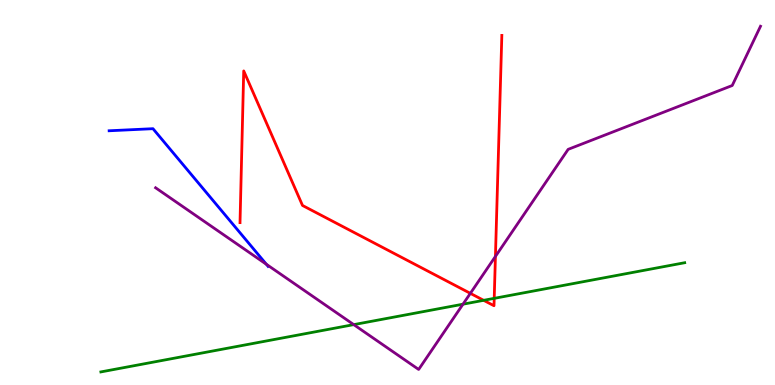[{'lines': ['blue', 'red'], 'intersections': []}, {'lines': ['green', 'red'], 'intersections': [{'x': 6.24, 'y': 2.2}, {'x': 6.38, 'y': 2.25}]}, {'lines': ['purple', 'red'], 'intersections': [{'x': 6.07, 'y': 2.38}, {'x': 6.39, 'y': 3.34}]}, {'lines': ['blue', 'green'], 'intersections': []}, {'lines': ['blue', 'purple'], 'intersections': [{'x': 3.44, 'y': 3.14}]}, {'lines': ['green', 'purple'], 'intersections': [{'x': 4.56, 'y': 1.57}, {'x': 5.97, 'y': 2.1}]}]